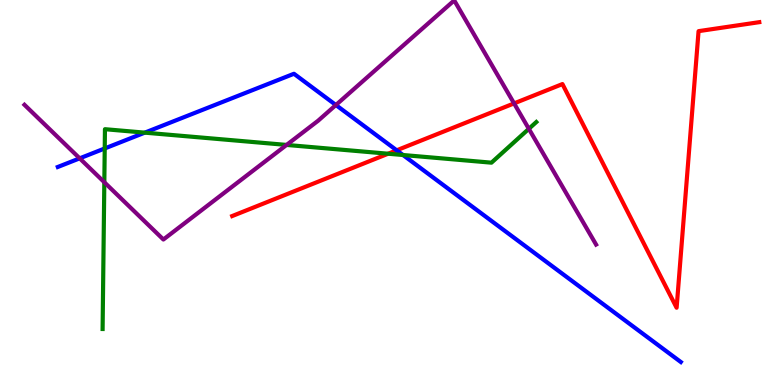[{'lines': ['blue', 'red'], 'intersections': [{'x': 5.12, 'y': 6.1}]}, {'lines': ['green', 'red'], 'intersections': [{'x': 5.01, 'y': 6.01}]}, {'lines': ['purple', 'red'], 'intersections': [{'x': 6.63, 'y': 7.31}]}, {'lines': ['blue', 'green'], 'intersections': [{'x': 1.35, 'y': 6.14}, {'x': 1.87, 'y': 6.55}, {'x': 5.2, 'y': 5.97}]}, {'lines': ['blue', 'purple'], 'intersections': [{'x': 1.03, 'y': 5.89}, {'x': 4.33, 'y': 7.27}]}, {'lines': ['green', 'purple'], 'intersections': [{'x': 1.35, 'y': 5.27}, {'x': 3.7, 'y': 6.24}, {'x': 6.82, 'y': 6.65}]}]